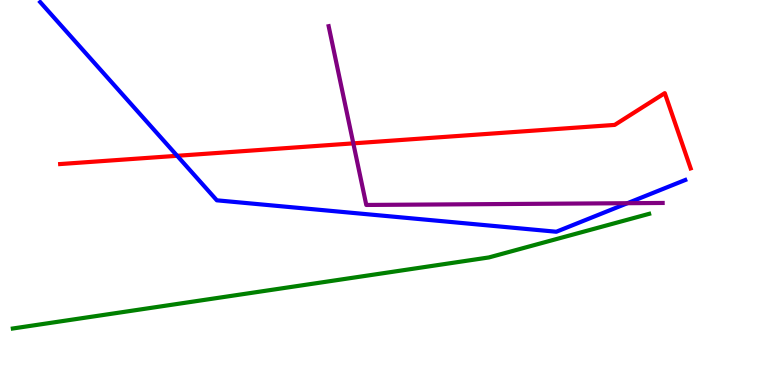[{'lines': ['blue', 'red'], 'intersections': [{'x': 2.29, 'y': 5.95}]}, {'lines': ['green', 'red'], 'intersections': []}, {'lines': ['purple', 'red'], 'intersections': [{'x': 4.56, 'y': 6.28}]}, {'lines': ['blue', 'green'], 'intersections': []}, {'lines': ['blue', 'purple'], 'intersections': [{'x': 8.1, 'y': 4.72}]}, {'lines': ['green', 'purple'], 'intersections': []}]